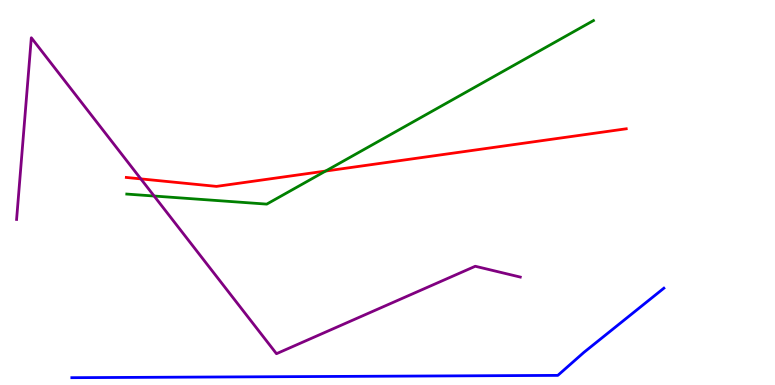[{'lines': ['blue', 'red'], 'intersections': []}, {'lines': ['green', 'red'], 'intersections': [{'x': 4.2, 'y': 5.56}]}, {'lines': ['purple', 'red'], 'intersections': [{'x': 1.82, 'y': 5.35}]}, {'lines': ['blue', 'green'], 'intersections': []}, {'lines': ['blue', 'purple'], 'intersections': []}, {'lines': ['green', 'purple'], 'intersections': [{'x': 1.99, 'y': 4.91}]}]